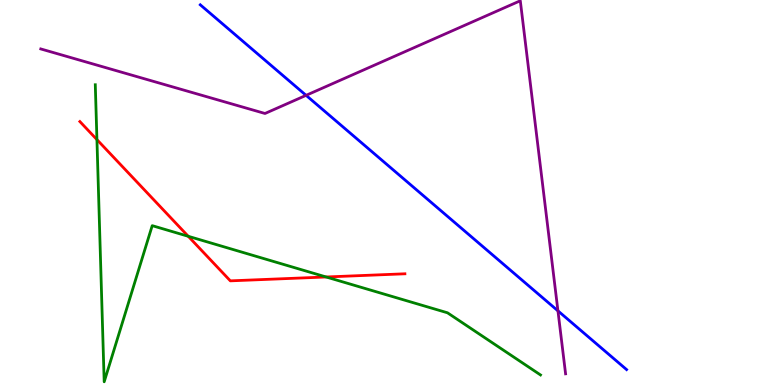[{'lines': ['blue', 'red'], 'intersections': []}, {'lines': ['green', 'red'], 'intersections': [{'x': 1.25, 'y': 6.37}, {'x': 2.43, 'y': 3.86}, {'x': 4.21, 'y': 2.81}]}, {'lines': ['purple', 'red'], 'intersections': []}, {'lines': ['blue', 'green'], 'intersections': []}, {'lines': ['blue', 'purple'], 'intersections': [{'x': 3.95, 'y': 7.52}, {'x': 7.2, 'y': 1.93}]}, {'lines': ['green', 'purple'], 'intersections': []}]